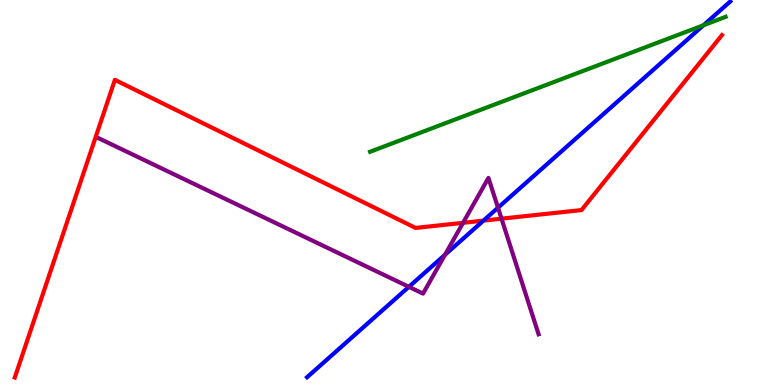[{'lines': ['blue', 'red'], 'intersections': [{'x': 6.24, 'y': 4.27}]}, {'lines': ['green', 'red'], 'intersections': []}, {'lines': ['purple', 'red'], 'intersections': [{'x': 5.97, 'y': 4.21}, {'x': 6.47, 'y': 4.32}]}, {'lines': ['blue', 'green'], 'intersections': [{'x': 9.08, 'y': 9.34}]}, {'lines': ['blue', 'purple'], 'intersections': [{'x': 5.28, 'y': 2.55}, {'x': 5.74, 'y': 3.38}, {'x': 6.43, 'y': 4.61}]}, {'lines': ['green', 'purple'], 'intersections': []}]